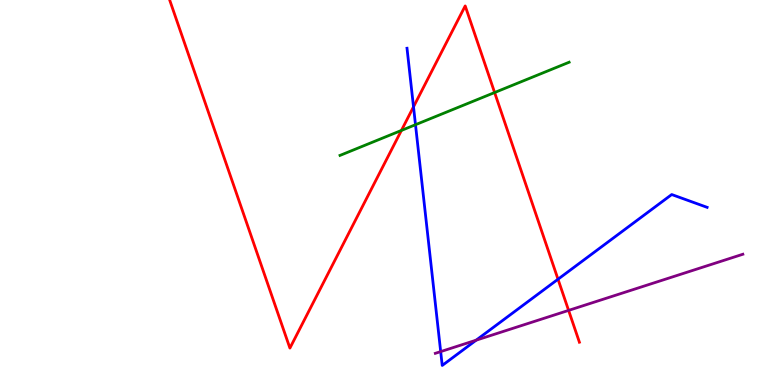[{'lines': ['blue', 'red'], 'intersections': [{'x': 5.34, 'y': 7.23}, {'x': 7.2, 'y': 2.75}]}, {'lines': ['green', 'red'], 'intersections': [{'x': 5.18, 'y': 6.61}, {'x': 6.38, 'y': 7.6}]}, {'lines': ['purple', 'red'], 'intersections': [{'x': 7.34, 'y': 1.94}]}, {'lines': ['blue', 'green'], 'intersections': [{'x': 5.36, 'y': 6.76}]}, {'lines': ['blue', 'purple'], 'intersections': [{'x': 5.69, 'y': 0.867}, {'x': 6.14, 'y': 1.16}]}, {'lines': ['green', 'purple'], 'intersections': []}]